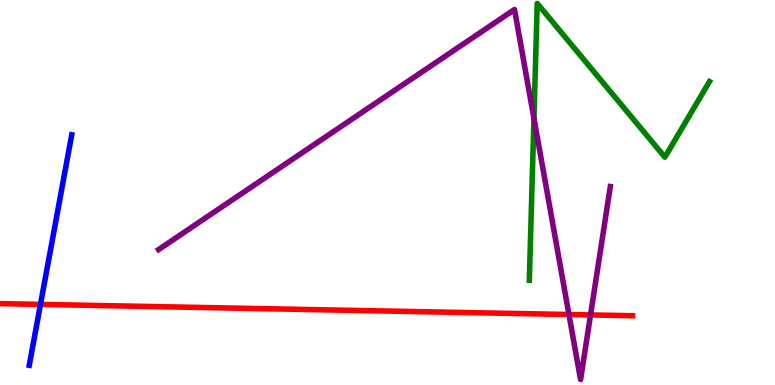[{'lines': ['blue', 'red'], 'intersections': [{'x': 0.522, 'y': 2.09}]}, {'lines': ['green', 'red'], 'intersections': []}, {'lines': ['purple', 'red'], 'intersections': [{'x': 7.34, 'y': 1.83}, {'x': 7.62, 'y': 1.82}]}, {'lines': ['blue', 'green'], 'intersections': []}, {'lines': ['blue', 'purple'], 'intersections': []}, {'lines': ['green', 'purple'], 'intersections': [{'x': 6.89, 'y': 6.93}]}]